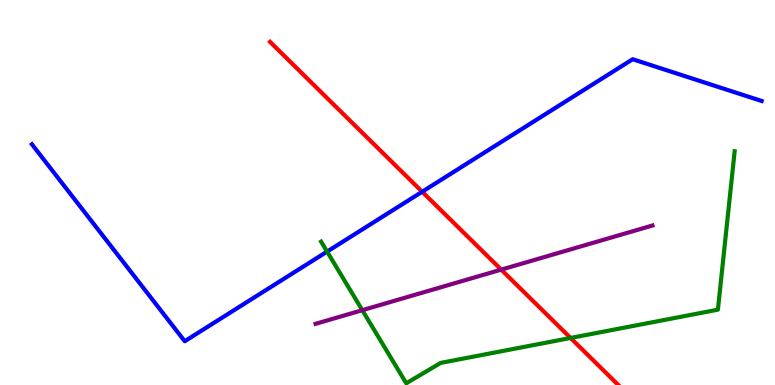[{'lines': ['blue', 'red'], 'intersections': [{'x': 5.45, 'y': 5.02}]}, {'lines': ['green', 'red'], 'intersections': [{'x': 7.36, 'y': 1.22}]}, {'lines': ['purple', 'red'], 'intersections': [{'x': 6.47, 'y': 3.0}]}, {'lines': ['blue', 'green'], 'intersections': [{'x': 4.22, 'y': 3.46}]}, {'lines': ['blue', 'purple'], 'intersections': []}, {'lines': ['green', 'purple'], 'intersections': [{'x': 4.67, 'y': 1.94}]}]